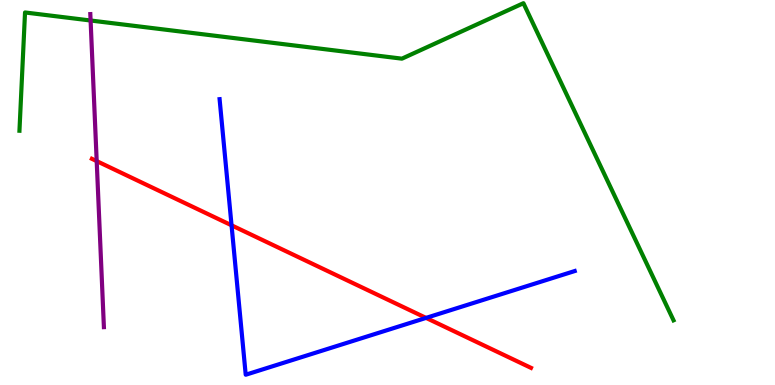[{'lines': ['blue', 'red'], 'intersections': [{'x': 2.99, 'y': 4.15}, {'x': 5.5, 'y': 1.74}]}, {'lines': ['green', 'red'], 'intersections': []}, {'lines': ['purple', 'red'], 'intersections': [{'x': 1.25, 'y': 5.82}]}, {'lines': ['blue', 'green'], 'intersections': []}, {'lines': ['blue', 'purple'], 'intersections': []}, {'lines': ['green', 'purple'], 'intersections': [{'x': 1.17, 'y': 9.47}]}]